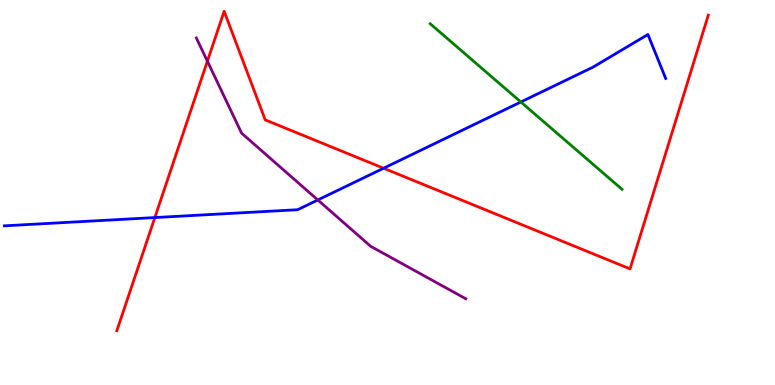[{'lines': ['blue', 'red'], 'intersections': [{'x': 2.0, 'y': 4.35}, {'x': 4.95, 'y': 5.63}]}, {'lines': ['green', 'red'], 'intersections': []}, {'lines': ['purple', 'red'], 'intersections': [{'x': 2.68, 'y': 8.41}]}, {'lines': ['blue', 'green'], 'intersections': [{'x': 6.72, 'y': 7.35}]}, {'lines': ['blue', 'purple'], 'intersections': [{'x': 4.1, 'y': 4.81}]}, {'lines': ['green', 'purple'], 'intersections': []}]